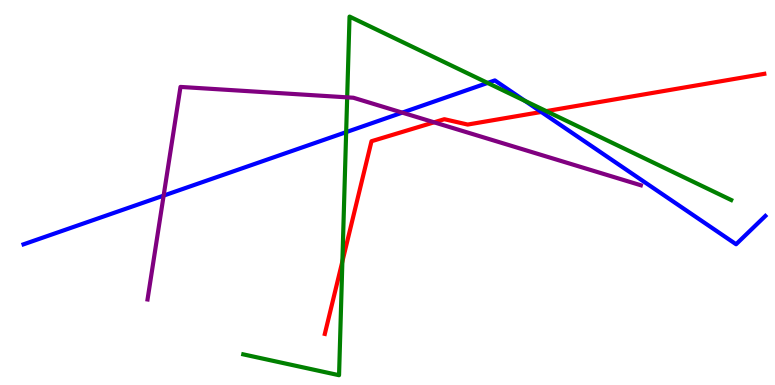[{'lines': ['blue', 'red'], 'intersections': [{'x': 6.98, 'y': 7.09}]}, {'lines': ['green', 'red'], 'intersections': [{'x': 4.42, 'y': 3.21}, {'x': 7.05, 'y': 7.11}]}, {'lines': ['purple', 'red'], 'intersections': [{'x': 5.6, 'y': 6.82}]}, {'lines': ['blue', 'green'], 'intersections': [{'x': 4.47, 'y': 6.57}, {'x': 6.29, 'y': 7.85}, {'x': 6.77, 'y': 7.38}]}, {'lines': ['blue', 'purple'], 'intersections': [{'x': 2.11, 'y': 4.92}, {'x': 5.19, 'y': 7.07}]}, {'lines': ['green', 'purple'], 'intersections': [{'x': 4.48, 'y': 7.47}]}]